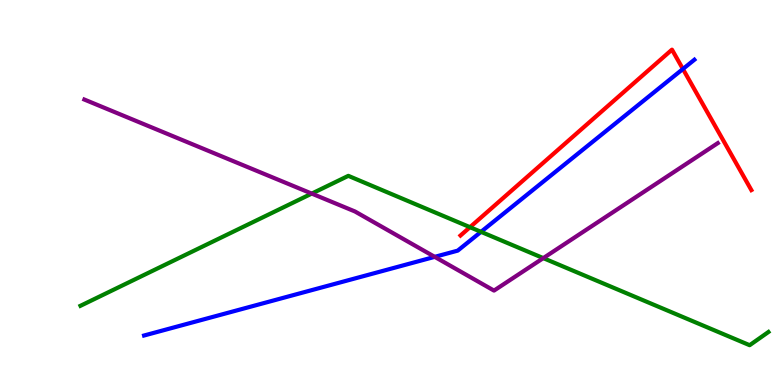[{'lines': ['blue', 'red'], 'intersections': [{'x': 8.81, 'y': 8.21}]}, {'lines': ['green', 'red'], 'intersections': [{'x': 6.06, 'y': 4.1}]}, {'lines': ['purple', 'red'], 'intersections': []}, {'lines': ['blue', 'green'], 'intersections': [{'x': 6.21, 'y': 3.98}]}, {'lines': ['blue', 'purple'], 'intersections': [{'x': 5.61, 'y': 3.33}]}, {'lines': ['green', 'purple'], 'intersections': [{'x': 4.02, 'y': 4.97}, {'x': 7.01, 'y': 3.3}]}]